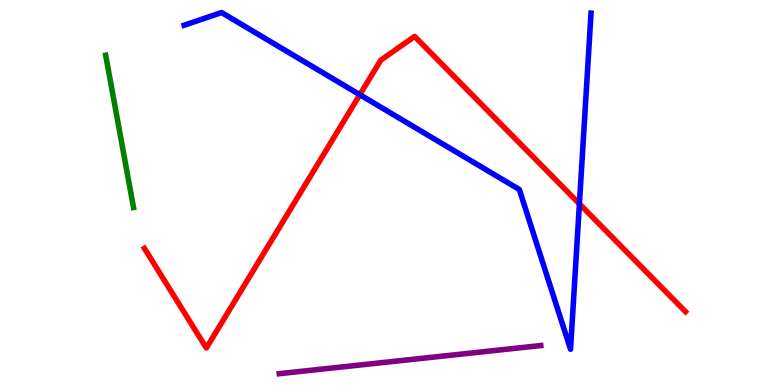[{'lines': ['blue', 'red'], 'intersections': [{'x': 4.64, 'y': 7.54}, {'x': 7.48, 'y': 4.7}]}, {'lines': ['green', 'red'], 'intersections': []}, {'lines': ['purple', 'red'], 'intersections': []}, {'lines': ['blue', 'green'], 'intersections': []}, {'lines': ['blue', 'purple'], 'intersections': []}, {'lines': ['green', 'purple'], 'intersections': []}]